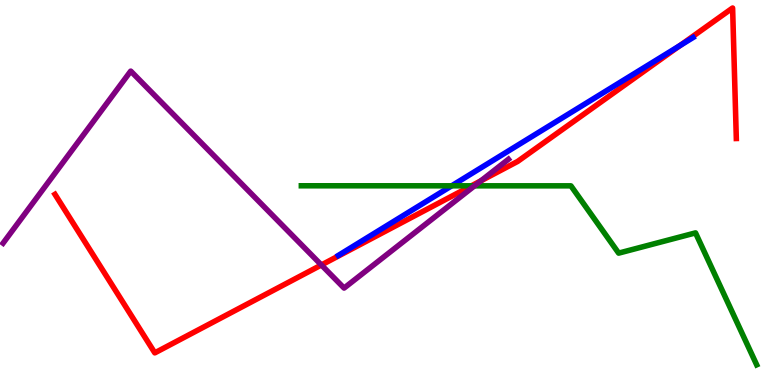[{'lines': ['blue', 'red'], 'intersections': [{'x': 8.77, 'y': 8.82}]}, {'lines': ['green', 'red'], 'intersections': [{'x': 6.08, 'y': 5.17}]}, {'lines': ['purple', 'red'], 'intersections': [{'x': 4.15, 'y': 3.12}, {'x': 6.21, 'y': 5.3}]}, {'lines': ['blue', 'green'], 'intersections': [{'x': 5.83, 'y': 5.17}]}, {'lines': ['blue', 'purple'], 'intersections': []}, {'lines': ['green', 'purple'], 'intersections': [{'x': 6.12, 'y': 5.17}]}]